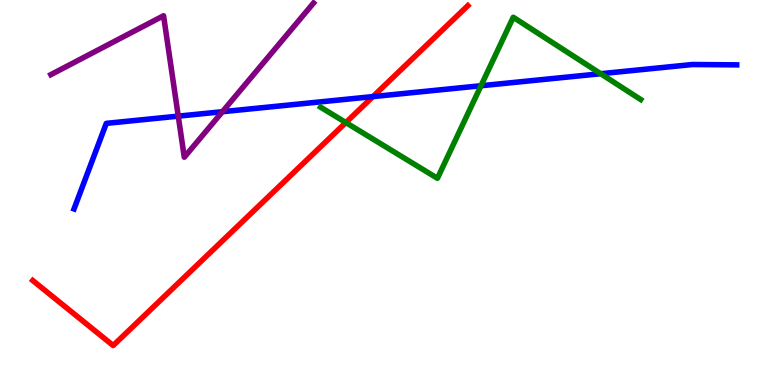[{'lines': ['blue', 'red'], 'intersections': [{'x': 4.81, 'y': 7.49}]}, {'lines': ['green', 'red'], 'intersections': [{'x': 4.46, 'y': 6.82}]}, {'lines': ['purple', 'red'], 'intersections': []}, {'lines': ['blue', 'green'], 'intersections': [{'x': 6.21, 'y': 7.77}, {'x': 7.75, 'y': 8.09}]}, {'lines': ['blue', 'purple'], 'intersections': [{'x': 2.3, 'y': 6.98}, {'x': 2.87, 'y': 7.1}]}, {'lines': ['green', 'purple'], 'intersections': []}]